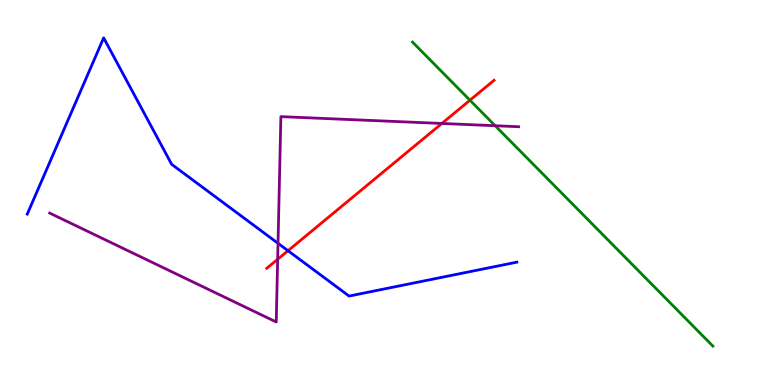[{'lines': ['blue', 'red'], 'intersections': [{'x': 3.72, 'y': 3.49}]}, {'lines': ['green', 'red'], 'intersections': [{'x': 6.06, 'y': 7.4}]}, {'lines': ['purple', 'red'], 'intersections': [{'x': 3.58, 'y': 3.27}, {'x': 5.7, 'y': 6.79}]}, {'lines': ['blue', 'green'], 'intersections': []}, {'lines': ['blue', 'purple'], 'intersections': [{'x': 3.59, 'y': 3.68}]}, {'lines': ['green', 'purple'], 'intersections': [{'x': 6.39, 'y': 6.73}]}]